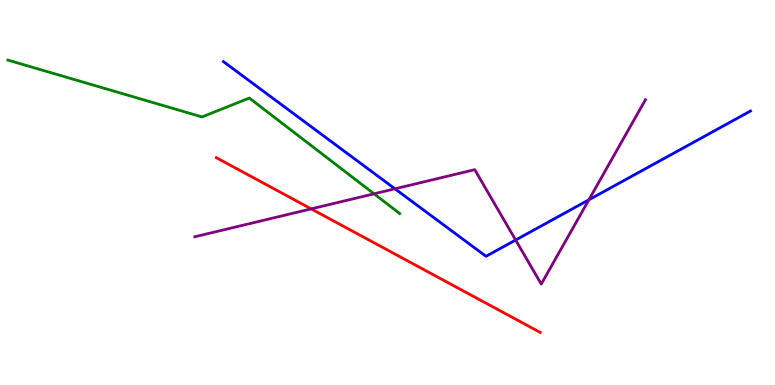[{'lines': ['blue', 'red'], 'intersections': []}, {'lines': ['green', 'red'], 'intersections': []}, {'lines': ['purple', 'red'], 'intersections': [{'x': 4.02, 'y': 4.57}]}, {'lines': ['blue', 'green'], 'intersections': []}, {'lines': ['blue', 'purple'], 'intersections': [{'x': 5.1, 'y': 5.1}, {'x': 6.65, 'y': 3.77}, {'x': 7.6, 'y': 4.81}]}, {'lines': ['green', 'purple'], 'intersections': [{'x': 4.83, 'y': 4.97}]}]